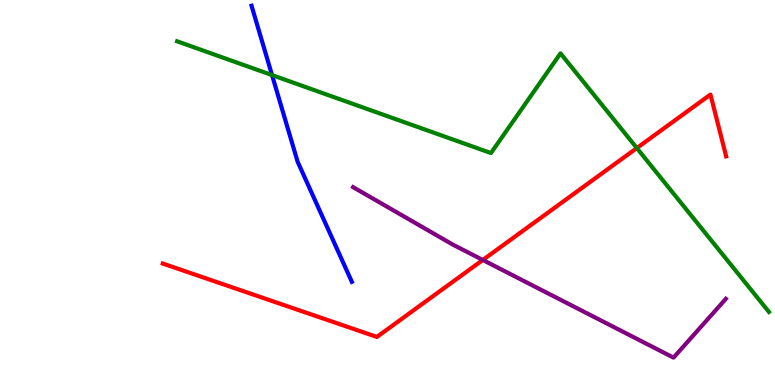[{'lines': ['blue', 'red'], 'intersections': []}, {'lines': ['green', 'red'], 'intersections': [{'x': 8.22, 'y': 6.15}]}, {'lines': ['purple', 'red'], 'intersections': [{'x': 6.23, 'y': 3.25}]}, {'lines': ['blue', 'green'], 'intersections': [{'x': 3.51, 'y': 8.05}]}, {'lines': ['blue', 'purple'], 'intersections': []}, {'lines': ['green', 'purple'], 'intersections': []}]